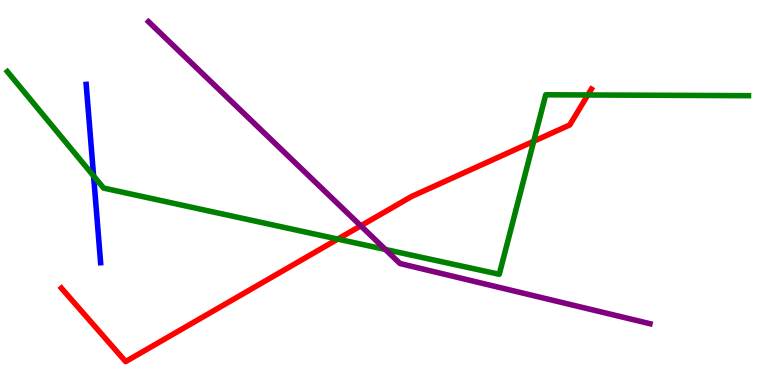[{'lines': ['blue', 'red'], 'intersections': []}, {'lines': ['green', 'red'], 'intersections': [{'x': 4.36, 'y': 3.79}, {'x': 6.89, 'y': 6.33}, {'x': 7.58, 'y': 7.53}]}, {'lines': ['purple', 'red'], 'intersections': [{'x': 4.66, 'y': 4.13}]}, {'lines': ['blue', 'green'], 'intersections': [{'x': 1.21, 'y': 5.43}]}, {'lines': ['blue', 'purple'], 'intersections': []}, {'lines': ['green', 'purple'], 'intersections': [{'x': 4.97, 'y': 3.52}]}]